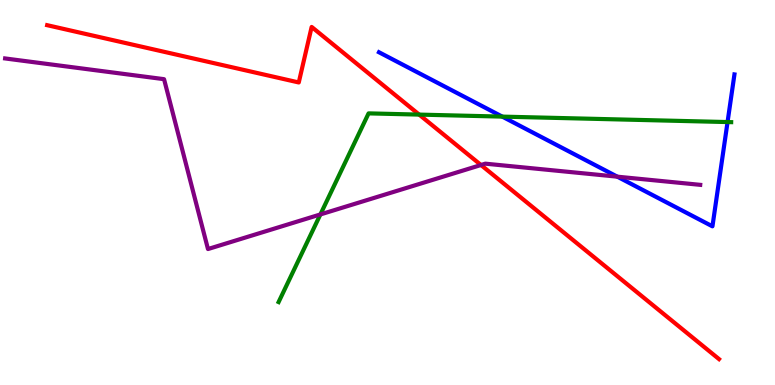[{'lines': ['blue', 'red'], 'intersections': []}, {'lines': ['green', 'red'], 'intersections': [{'x': 5.41, 'y': 7.02}]}, {'lines': ['purple', 'red'], 'intersections': [{'x': 6.21, 'y': 5.71}]}, {'lines': ['blue', 'green'], 'intersections': [{'x': 6.48, 'y': 6.97}, {'x': 9.39, 'y': 6.83}]}, {'lines': ['blue', 'purple'], 'intersections': [{'x': 7.97, 'y': 5.41}]}, {'lines': ['green', 'purple'], 'intersections': [{'x': 4.13, 'y': 4.43}]}]